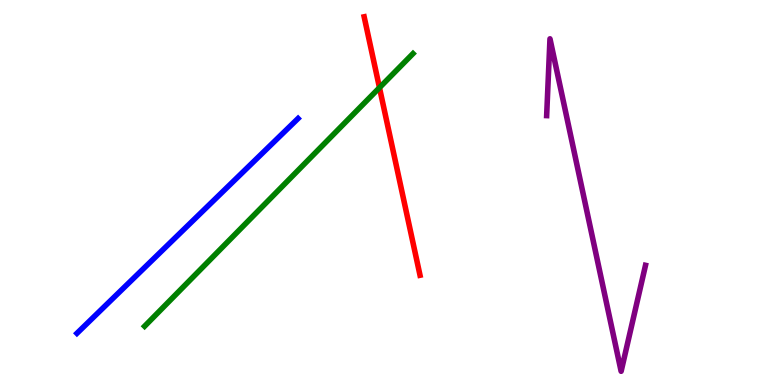[{'lines': ['blue', 'red'], 'intersections': []}, {'lines': ['green', 'red'], 'intersections': [{'x': 4.9, 'y': 7.72}]}, {'lines': ['purple', 'red'], 'intersections': []}, {'lines': ['blue', 'green'], 'intersections': []}, {'lines': ['blue', 'purple'], 'intersections': []}, {'lines': ['green', 'purple'], 'intersections': []}]